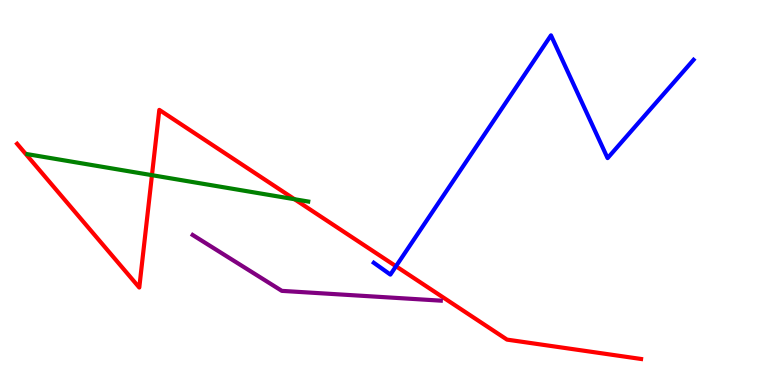[{'lines': ['blue', 'red'], 'intersections': [{'x': 5.11, 'y': 3.08}]}, {'lines': ['green', 'red'], 'intersections': [{'x': 1.96, 'y': 5.45}, {'x': 3.8, 'y': 4.83}]}, {'lines': ['purple', 'red'], 'intersections': []}, {'lines': ['blue', 'green'], 'intersections': []}, {'lines': ['blue', 'purple'], 'intersections': []}, {'lines': ['green', 'purple'], 'intersections': []}]